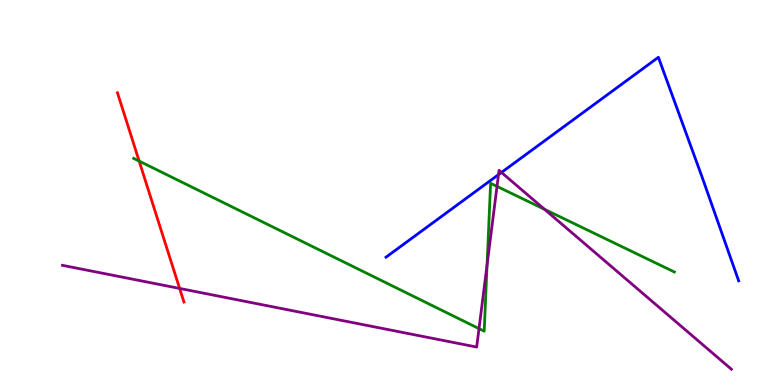[{'lines': ['blue', 'red'], 'intersections': []}, {'lines': ['green', 'red'], 'intersections': [{'x': 1.8, 'y': 5.82}]}, {'lines': ['purple', 'red'], 'intersections': [{'x': 2.32, 'y': 2.51}]}, {'lines': ['blue', 'green'], 'intersections': []}, {'lines': ['blue', 'purple'], 'intersections': [{'x': 6.43, 'y': 5.46}, {'x': 6.47, 'y': 5.52}]}, {'lines': ['green', 'purple'], 'intersections': [{'x': 6.18, 'y': 1.46}, {'x': 6.28, 'y': 3.12}, {'x': 6.41, 'y': 5.16}, {'x': 7.03, 'y': 4.56}]}]